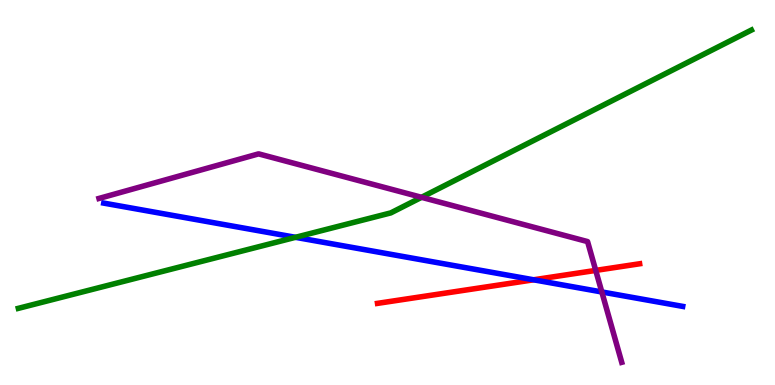[{'lines': ['blue', 'red'], 'intersections': [{'x': 6.89, 'y': 2.73}]}, {'lines': ['green', 'red'], 'intersections': []}, {'lines': ['purple', 'red'], 'intersections': [{'x': 7.69, 'y': 2.98}]}, {'lines': ['blue', 'green'], 'intersections': [{'x': 3.81, 'y': 3.84}]}, {'lines': ['blue', 'purple'], 'intersections': [{'x': 7.77, 'y': 2.42}]}, {'lines': ['green', 'purple'], 'intersections': [{'x': 5.44, 'y': 4.88}]}]